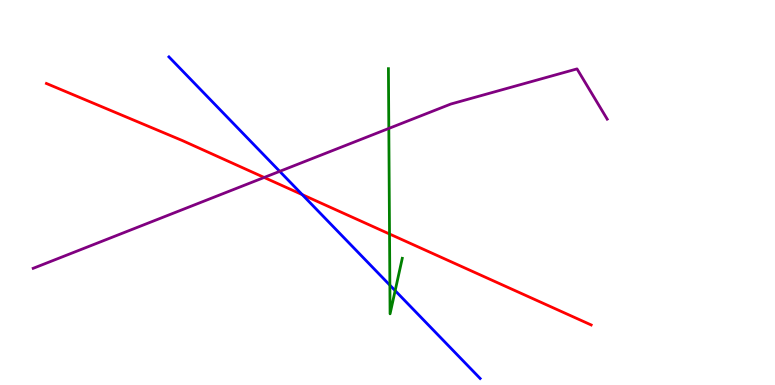[{'lines': ['blue', 'red'], 'intersections': [{'x': 3.9, 'y': 4.94}]}, {'lines': ['green', 'red'], 'intersections': [{'x': 5.03, 'y': 3.92}]}, {'lines': ['purple', 'red'], 'intersections': [{'x': 3.41, 'y': 5.39}]}, {'lines': ['blue', 'green'], 'intersections': [{'x': 5.03, 'y': 2.59}, {'x': 5.1, 'y': 2.45}]}, {'lines': ['blue', 'purple'], 'intersections': [{'x': 3.61, 'y': 5.55}]}, {'lines': ['green', 'purple'], 'intersections': [{'x': 5.02, 'y': 6.66}]}]